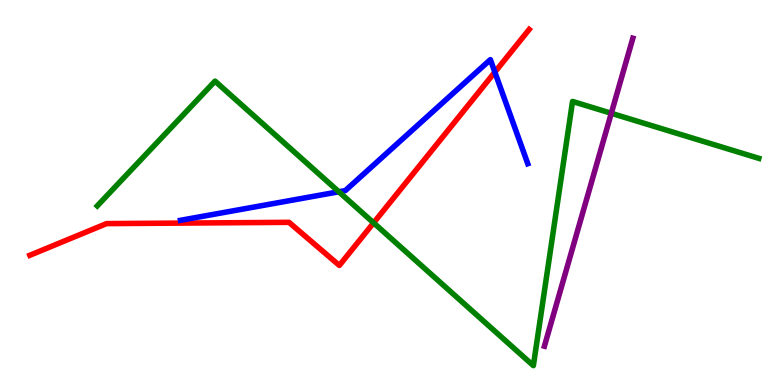[{'lines': ['blue', 'red'], 'intersections': [{'x': 6.39, 'y': 8.13}]}, {'lines': ['green', 'red'], 'intersections': [{'x': 4.82, 'y': 4.21}]}, {'lines': ['purple', 'red'], 'intersections': []}, {'lines': ['blue', 'green'], 'intersections': [{'x': 4.37, 'y': 5.02}]}, {'lines': ['blue', 'purple'], 'intersections': []}, {'lines': ['green', 'purple'], 'intersections': [{'x': 7.89, 'y': 7.06}]}]